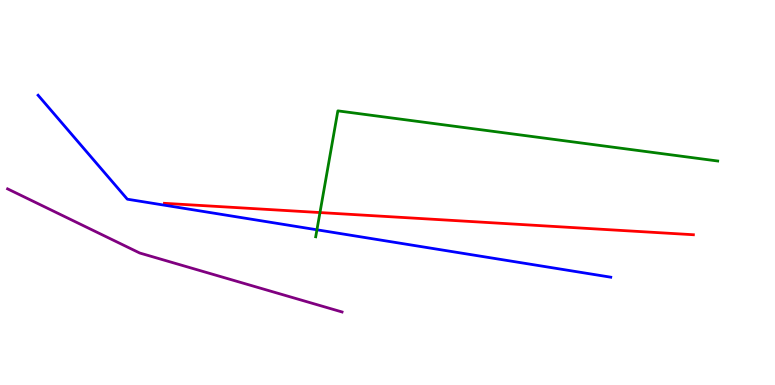[{'lines': ['blue', 'red'], 'intersections': []}, {'lines': ['green', 'red'], 'intersections': [{'x': 4.13, 'y': 4.48}]}, {'lines': ['purple', 'red'], 'intersections': []}, {'lines': ['blue', 'green'], 'intersections': [{'x': 4.09, 'y': 4.03}]}, {'lines': ['blue', 'purple'], 'intersections': []}, {'lines': ['green', 'purple'], 'intersections': []}]